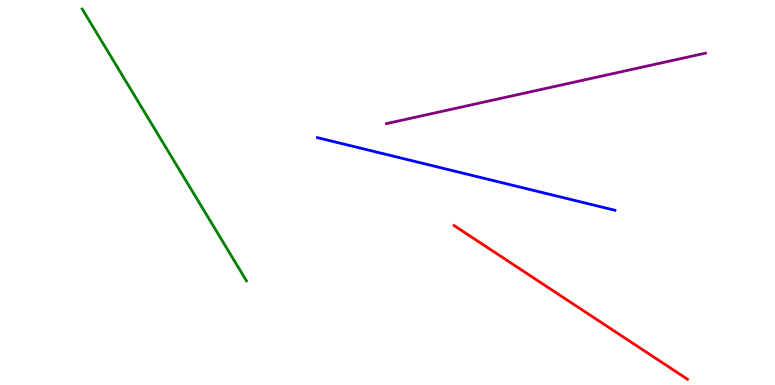[{'lines': ['blue', 'red'], 'intersections': []}, {'lines': ['green', 'red'], 'intersections': []}, {'lines': ['purple', 'red'], 'intersections': []}, {'lines': ['blue', 'green'], 'intersections': []}, {'lines': ['blue', 'purple'], 'intersections': []}, {'lines': ['green', 'purple'], 'intersections': []}]